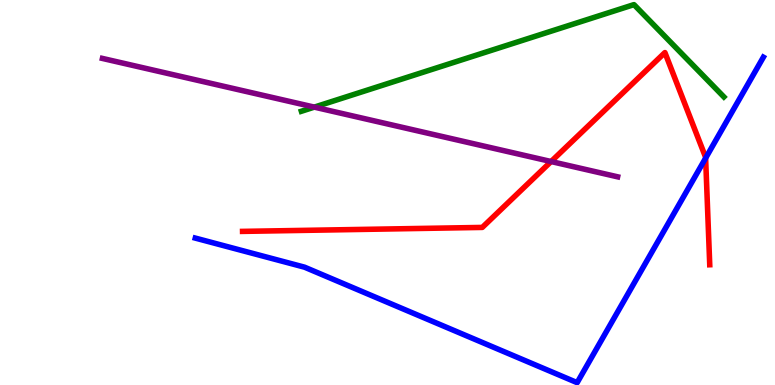[{'lines': ['blue', 'red'], 'intersections': [{'x': 9.1, 'y': 5.89}]}, {'lines': ['green', 'red'], 'intersections': []}, {'lines': ['purple', 'red'], 'intersections': [{'x': 7.11, 'y': 5.8}]}, {'lines': ['blue', 'green'], 'intersections': []}, {'lines': ['blue', 'purple'], 'intersections': []}, {'lines': ['green', 'purple'], 'intersections': [{'x': 4.06, 'y': 7.22}]}]